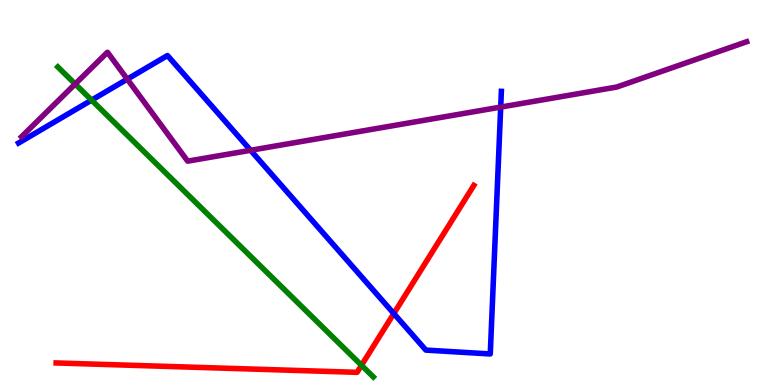[{'lines': ['blue', 'red'], 'intersections': [{'x': 5.08, 'y': 1.86}]}, {'lines': ['green', 'red'], 'intersections': [{'x': 4.66, 'y': 0.512}]}, {'lines': ['purple', 'red'], 'intersections': []}, {'lines': ['blue', 'green'], 'intersections': [{'x': 1.18, 'y': 7.4}]}, {'lines': ['blue', 'purple'], 'intersections': [{'x': 1.64, 'y': 7.94}, {'x': 3.23, 'y': 6.1}, {'x': 6.46, 'y': 7.22}]}, {'lines': ['green', 'purple'], 'intersections': [{'x': 0.97, 'y': 7.82}]}]